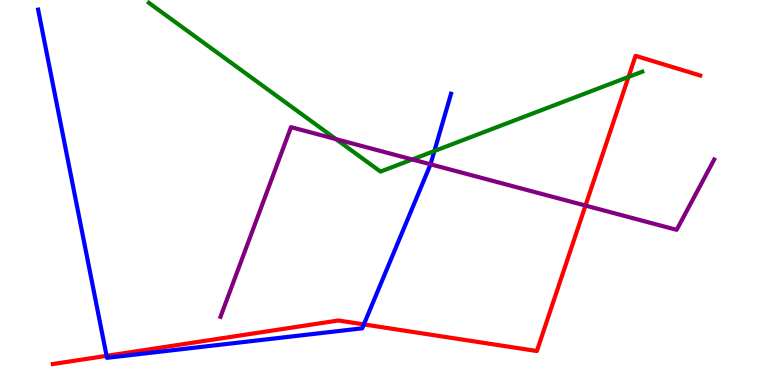[{'lines': ['blue', 'red'], 'intersections': [{'x': 1.38, 'y': 0.757}, {'x': 4.7, 'y': 1.57}]}, {'lines': ['green', 'red'], 'intersections': [{'x': 8.11, 'y': 8.0}]}, {'lines': ['purple', 'red'], 'intersections': [{'x': 7.55, 'y': 4.66}]}, {'lines': ['blue', 'green'], 'intersections': [{'x': 5.61, 'y': 6.08}]}, {'lines': ['blue', 'purple'], 'intersections': [{'x': 5.56, 'y': 5.73}]}, {'lines': ['green', 'purple'], 'intersections': [{'x': 4.34, 'y': 6.39}, {'x': 5.32, 'y': 5.86}]}]